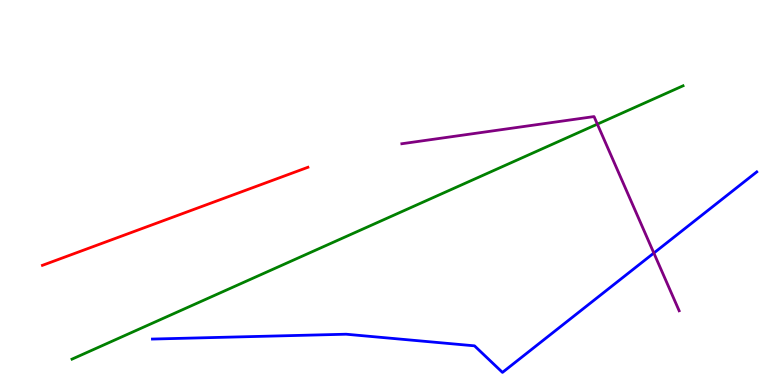[{'lines': ['blue', 'red'], 'intersections': []}, {'lines': ['green', 'red'], 'intersections': []}, {'lines': ['purple', 'red'], 'intersections': []}, {'lines': ['blue', 'green'], 'intersections': []}, {'lines': ['blue', 'purple'], 'intersections': [{'x': 8.44, 'y': 3.43}]}, {'lines': ['green', 'purple'], 'intersections': [{'x': 7.71, 'y': 6.78}]}]